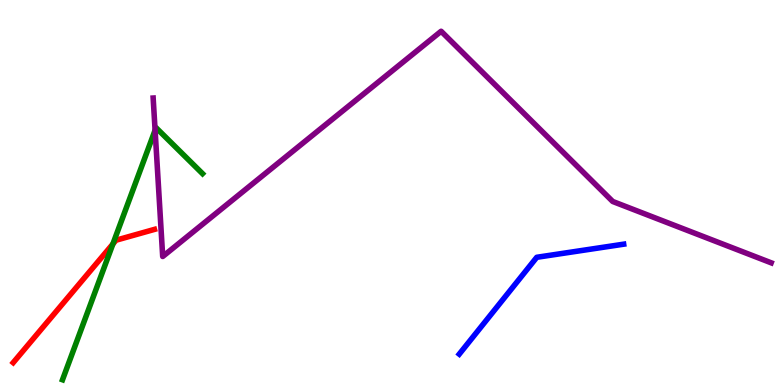[{'lines': ['blue', 'red'], 'intersections': []}, {'lines': ['green', 'red'], 'intersections': [{'x': 1.46, 'y': 3.66}]}, {'lines': ['purple', 'red'], 'intersections': []}, {'lines': ['blue', 'green'], 'intersections': []}, {'lines': ['blue', 'purple'], 'intersections': []}, {'lines': ['green', 'purple'], 'intersections': [{'x': 2.0, 'y': 6.62}]}]